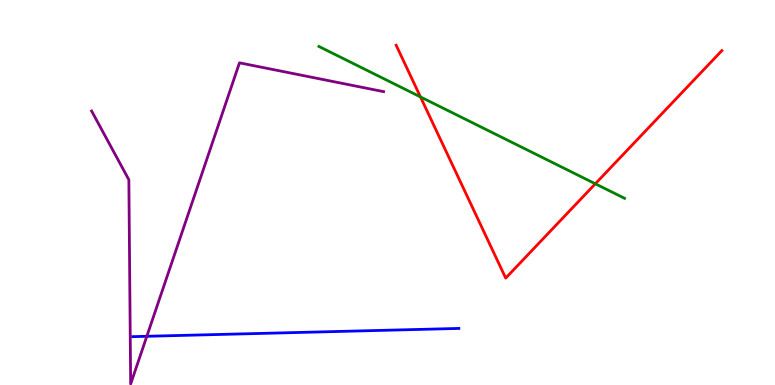[{'lines': ['blue', 'red'], 'intersections': []}, {'lines': ['green', 'red'], 'intersections': [{'x': 5.43, 'y': 7.48}, {'x': 7.68, 'y': 5.23}]}, {'lines': ['purple', 'red'], 'intersections': []}, {'lines': ['blue', 'green'], 'intersections': []}, {'lines': ['blue', 'purple'], 'intersections': [{'x': 1.89, 'y': 1.27}]}, {'lines': ['green', 'purple'], 'intersections': []}]